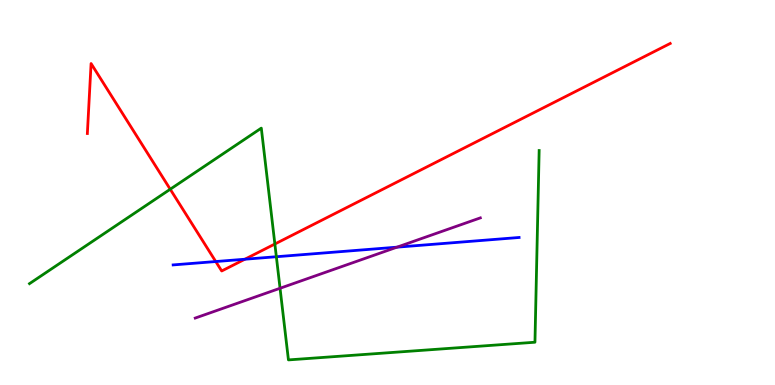[{'lines': ['blue', 'red'], 'intersections': [{'x': 2.78, 'y': 3.21}, {'x': 3.16, 'y': 3.27}]}, {'lines': ['green', 'red'], 'intersections': [{'x': 2.2, 'y': 5.08}, {'x': 3.55, 'y': 3.66}]}, {'lines': ['purple', 'red'], 'intersections': []}, {'lines': ['blue', 'green'], 'intersections': [{'x': 3.57, 'y': 3.33}]}, {'lines': ['blue', 'purple'], 'intersections': [{'x': 5.12, 'y': 3.58}]}, {'lines': ['green', 'purple'], 'intersections': [{'x': 3.61, 'y': 2.51}]}]